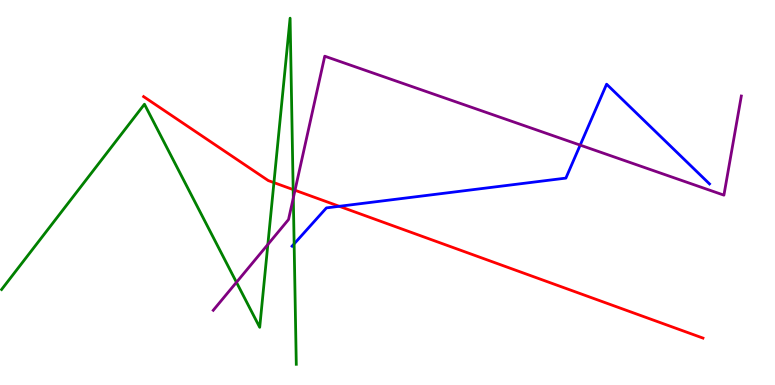[{'lines': ['blue', 'red'], 'intersections': [{'x': 4.38, 'y': 4.64}]}, {'lines': ['green', 'red'], 'intersections': [{'x': 3.53, 'y': 5.26}, {'x': 3.78, 'y': 5.08}]}, {'lines': ['purple', 'red'], 'intersections': [{'x': 3.81, 'y': 5.06}]}, {'lines': ['blue', 'green'], 'intersections': [{'x': 3.8, 'y': 3.67}]}, {'lines': ['blue', 'purple'], 'intersections': [{'x': 7.49, 'y': 6.23}]}, {'lines': ['green', 'purple'], 'intersections': [{'x': 3.05, 'y': 2.67}, {'x': 3.46, 'y': 3.65}, {'x': 3.78, 'y': 4.86}]}]